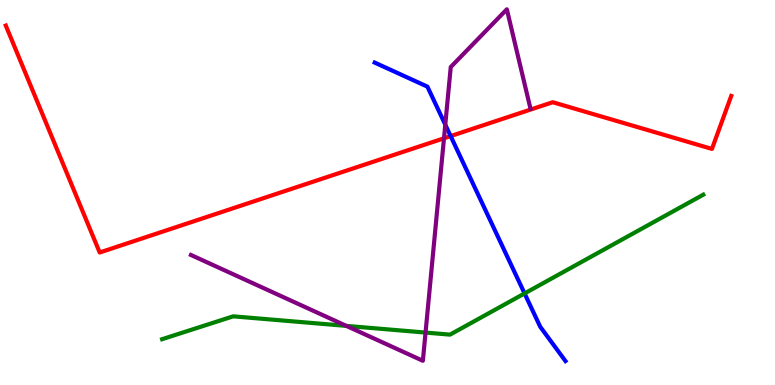[{'lines': ['blue', 'red'], 'intersections': [{'x': 5.81, 'y': 6.47}]}, {'lines': ['green', 'red'], 'intersections': []}, {'lines': ['purple', 'red'], 'intersections': [{'x': 5.73, 'y': 6.41}]}, {'lines': ['blue', 'green'], 'intersections': [{'x': 6.77, 'y': 2.38}]}, {'lines': ['blue', 'purple'], 'intersections': [{'x': 5.75, 'y': 6.76}]}, {'lines': ['green', 'purple'], 'intersections': [{'x': 4.47, 'y': 1.54}, {'x': 5.49, 'y': 1.36}]}]